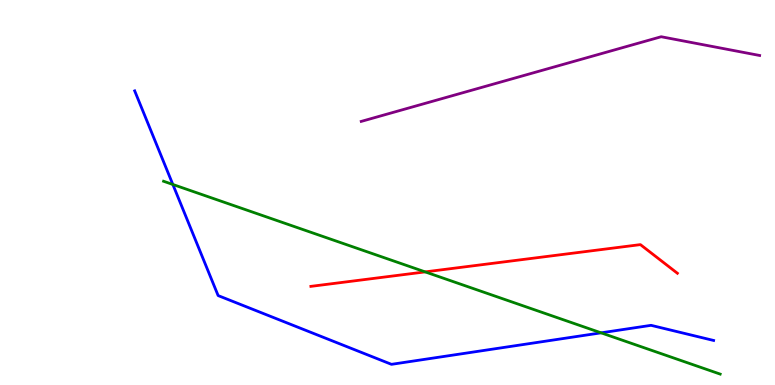[{'lines': ['blue', 'red'], 'intersections': []}, {'lines': ['green', 'red'], 'intersections': [{'x': 5.49, 'y': 2.94}]}, {'lines': ['purple', 'red'], 'intersections': []}, {'lines': ['blue', 'green'], 'intersections': [{'x': 2.23, 'y': 5.21}, {'x': 7.76, 'y': 1.35}]}, {'lines': ['blue', 'purple'], 'intersections': []}, {'lines': ['green', 'purple'], 'intersections': []}]